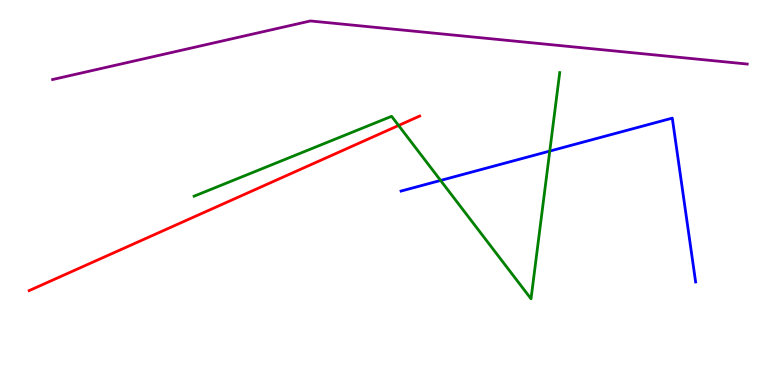[{'lines': ['blue', 'red'], 'intersections': []}, {'lines': ['green', 'red'], 'intersections': [{'x': 5.14, 'y': 6.74}]}, {'lines': ['purple', 'red'], 'intersections': []}, {'lines': ['blue', 'green'], 'intersections': [{'x': 5.69, 'y': 5.31}, {'x': 7.09, 'y': 6.08}]}, {'lines': ['blue', 'purple'], 'intersections': []}, {'lines': ['green', 'purple'], 'intersections': []}]